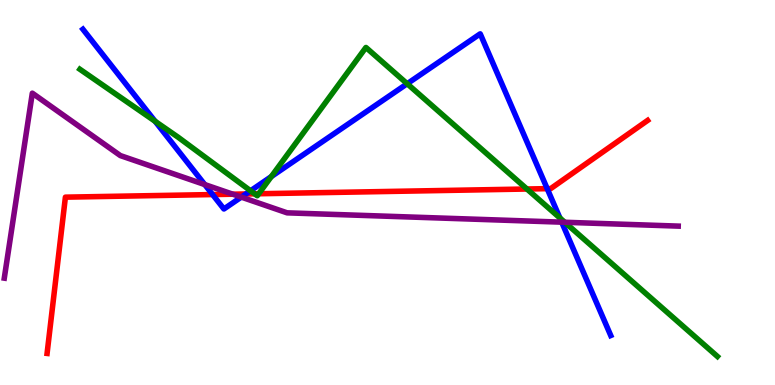[{'lines': ['blue', 'red'], 'intersections': [{'x': 2.74, 'y': 4.95}, {'x': 3.17, 'y': 4.96}, {'x': 7.06, 'y': 5.1}]}, {'lines': ['green', 'red'], 'intersections': [{'x': 3.29, 'y': 4.97}, {'x': 3.34, 'y': 4.97}, {'x': 6.8, 'y': 5.09}]}, {'lines': ['purple', 'red'], 'intersections': [{'x': 3.0, 'y': 4.96}]}, {'lines': ['blue', 'green'], 'intersections': [{'x': 2.0, 'y': 6.85}, {'x': 3.23, 'y': 5.04}, {'x': 3.5, 'y': 5.41}, {'x': 5.25, 'y': 7.83}, {'x': 7.22, 'y': 4.34}]}, {'lines': ['blue', 'purple'], 'intersections': [{'x': 2.64, 'y': 5.21}, {'x': 3.11, 'y': 4.88}, {'x': 7.25, 'y': 4.23}]}, {'lines': ['green', 'purple'], 'intersections': [{'x': 7.29, 'y': 4.23}]}]